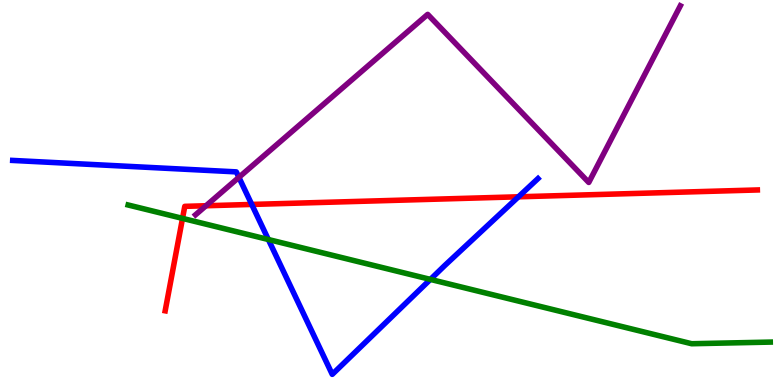[{'lines': ['blue', 'red'], 'intersections': [{'x': 3.25, 'y': 4.69}, {'x': 6.69, 'y': 4.89}]}, {'lines': ['green', 'red'], 'intersections': [{'x': 2.36, 'y': 4.33}]}, {'lines': ['purple', 'red'], 'intersections': [{'x': 2.66, 'y': 4.66}]}, {'lines': ['blue', 'green'], 'intersections': [{'x': 3.46, 'y': 3.78}, {'x': 5.55, 'y': 2.74}]}, {'lines': ['blue', 'purple'], 'intersections': [{'x': 3.08, 'y': 5.39}]}, {'lines': ['green', 'purple'], 'intersections': []}]